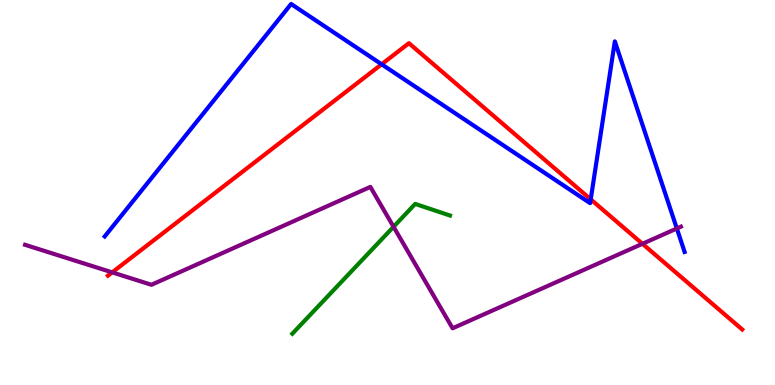[{'lines': ['blue', 'red'], 'intersections': [{'x': 4.92, 'y': 8.33}, {'x': 7.62, 'y': 4.82}]}, {'lines': ['green', 'red'], 'intersections': []}, {'lines': ['purple', 'red'], 'intersections': [{'x': 1.45, 'y': 2.93}, {'x': 8.29, 'y': 3.67}]}, {'lines': ['blue', 'green'], 'intersections': []}, {'lines': ['blue', 'purple'], 'intersections': [{'x': 8.73, 'y': 4.07}]}, {'lines': ['green', 'purple'], 'intersections': [{'x': 5.08, 'y': 4.11}]}]